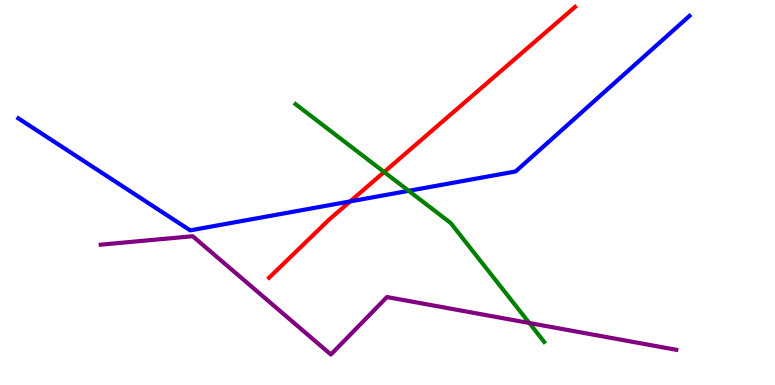[{'lines': ['blue', 'red'], 'intersections': [{'x': 4.52, 'y': 4.77}]}, {'lines': ['green', 'red'], 'intersections': [{'x': 4.96, 'y': 5.53}]}, {'lines': ['purple', 'red'], 'intersections': []}, {'lines': ['blue', 'green'], 'intersections': [{'x': 5.27, 'y': 5.04}]}, {'lines': ['blue', 'purple'], 'intersections': []}, {'lines': ['green', 'purple'], 'intersections': [{'x': 6.83, 'y': 1.61}]}]